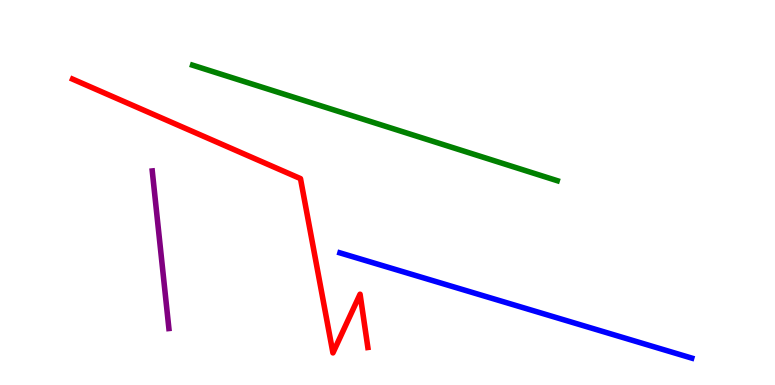[{'lines': ['blue', 'red'], 'intersections': []}, {'lines': ['green', 'red'], 'intersections': []}, {'lines': ['purple', 'red'], 'intersections': []}, {'lines': ['blue', 'green'], 'intersections': []}, {'lines': ['blue', 'purple'], 'intersections': []}, {'lines': ['green', 'purple'], 'intersections': []}]